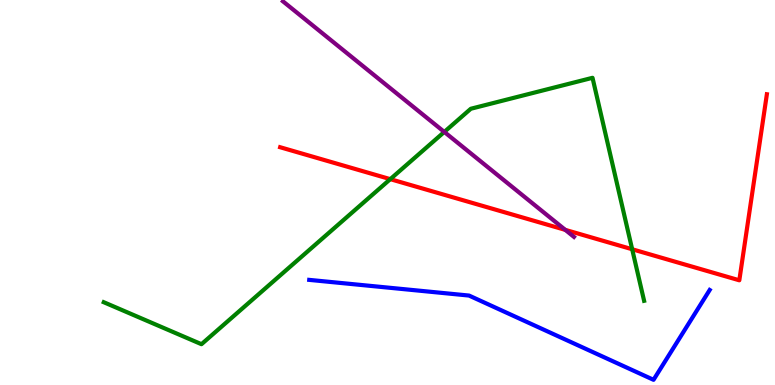[{'lines': ['blue', 'red'], 'intersections': []}, {'lines': ['green', 'red'], 'intersections': [{'x': 5.04, 'y': 5.35}, {'x': 8.16, 'y': 3.53}]}, {'lines': ['purple', 'red'], 'intersections': [{'x': 7.29, 'y': 4.03}]}, {'lines': ['blue', 'green'], 'intersections': []}, {'lines': ['blue', 'purple'], 'intersections': []}, {'lines': ['green', 'purple'], 'intersections': [{'x': 5.73, 'y': 6.57}]}]